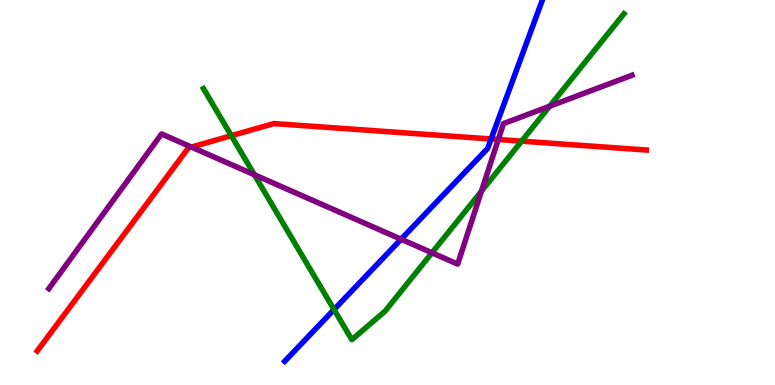[{'lines': ['blue', 'red'], 'intersections': [{'x': 6.34, 'y': 6.39}]}, {'lines': ['green', 'red'], 'intersections': [{'x': 2.98, 'y': 6.48}, {'x': 6.73, 'y': 6.33}]}, {'lines': ['purple', 'red'], 'intersections': [{'x': 2.47, 'y': 6.18}, {'x': 6.43, 'y': 6.38}]}, {'lines': ['blue', 'green'], 'intersections': [{'x': 4.31, 'y': 1.96}]}, {'lines': ['blue', 'purple'], 'intersections': [{'x': 5.18, 'y': 3.79}]}, {'lines': ['green', 'purple'], 'intersections': [{'x': 3.28, 'y': 5.46}, {'x': 5.57, 'y': 3.43}, {'x': 6.21, 'y': 5.03}, {'x': 7.09, 'y': 7.24}]}]